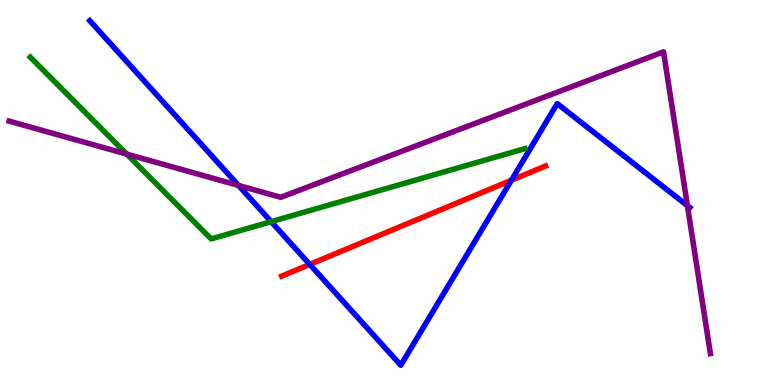[{'lines': ['blue', 'red'], 'intersections': [{'x': 4.0, 'y': 3.13}, {'x': 6.6, 'y': 5.32}]}, {'lines': ['green', 'red'], 'intersections': []}, {'lines': ['purple', 'red'], 'intersections': []}, {'lines': ['blue', 'green'], 'intersections': [{'x': 3.5, 'y': 4.24}]}, {'lines': ['blue', 'purple'], 'intersections': [{'x': 3.08, 'y': 5.18}, {'x': 8.87, 'y': 4.66}]}, {'lines': ['green', 'purple'], 'intersections': [{'x': 1.64, 'y': 6.0}]}]